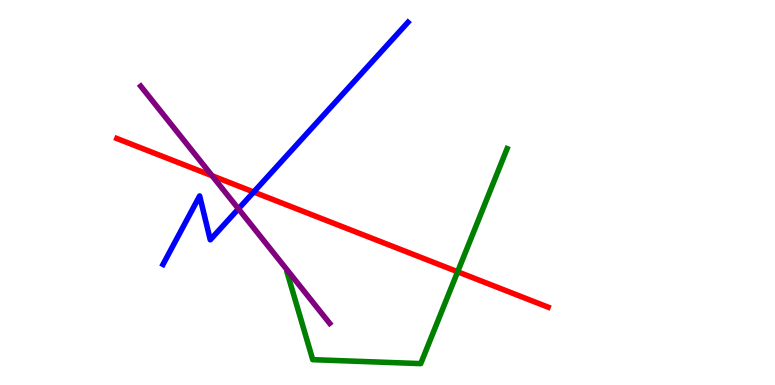[{'lines': ['blue', 'red'], 'intersections': [{'x': 3.27, 'y': 5.01}]}, {'lines': ['green', 'red'], 'intersections': [{'x': 5.9, 'y': 2.94}]}, {'lines': ['purple', 'red'], 'intersections': [{'x': 2.74, 'y': 5.44}]}, {'lines': ['blue', 'green'], 'intersections': []}, {'lines': ['blue', 'purple'], 'intersections': [{'x': 3.08, 'y': 4.58}]}, {'lines': ['green', 'purple'], 'intersections': []}]